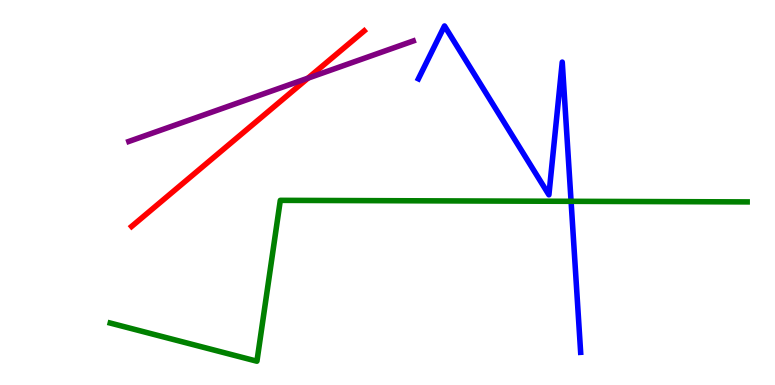[{'lines': ['blue', 'red'], 'intersections': []}, {'lines': ['green', 'red'], 'intersections': []}, {'lines': ['purple', 'red'], 'intersections': [{'x': 3.97, 'y': 7.97}]}, {'lines': ['blue', 'green'], 'intersections': [{'x': 7.37, 'y': 4.77}]}, {'lines': ['blue', 'purple'], 'intersections': []}, {'lines': ['green', 'purple'], 'intersections': []}]